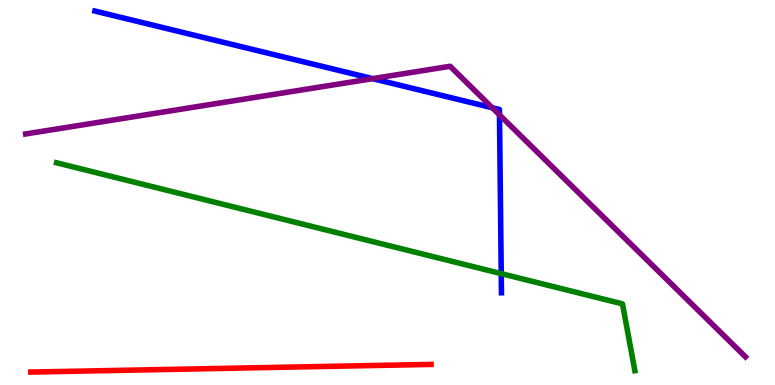[{'lines': ['blue', 'red'], 'intersections': []}, {'lines': ['green', 'red'], 'intersections': []}, {'lines': ['purple', 'red'], 'intersections': []}, {'lines': ['blue', 'green'], 'intersections': [{'x': 6.47, 'y': 2.89}]}, {'lines': ['blue', 'purple'], 'intersections': [{'x': 4.81, 'y': 7.96}, {'x': 6.35, 'y': 7.2}, {'x': 6.44, 'y': 7.02}]}, {'lines': ['green', 'purple'], 'intersections': []}]